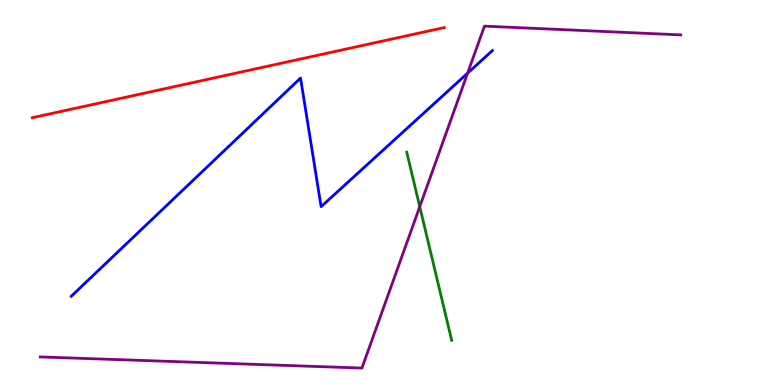[{'lines': ['blue', 'red'], 'intersections': []}, {'lines': ['green', 'red'], 'intersections': []}, {'lines': ['purple', 'red'], 'intersections': []}, {'lines': ['blue', 'green'], 'intersections': []}, {'lines': ['blue', 'purple'], 'intersections': [{'x': 6.03, 'y': 8.1}]}, {'lines': ['green', 'purple'], 'intersections': [{'x': 5.42, 'y': 4.63}]}]